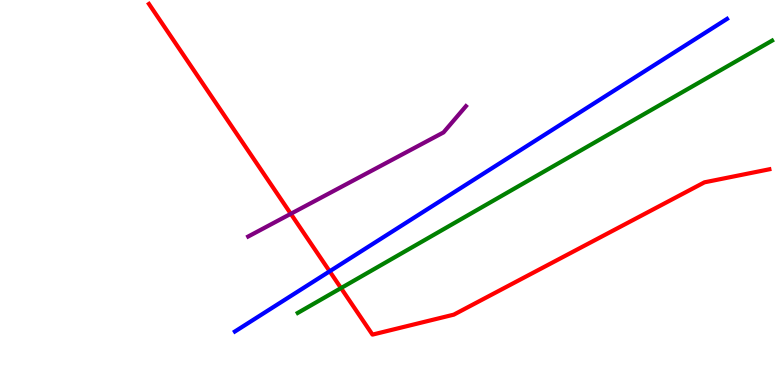[{'lines': ['blue', 'red'], 'intersections': [{'x': 4.25, 'y': 2.95}]}, {'lines': ['green', 'red'], 'intersections': [{'x': 4.4, 'y': 2.52}]}, {'lines': ['purple', 'red'], 'intersections': [{'x': 3.75, 'y': 4.45}]}, {'lines': ['blue', 'green'], 'intersections': []}, {'lines': ['blue', 'purple'], 'intersections': []}, {'lines': ['green', 'purple'], 'intersections': []}]